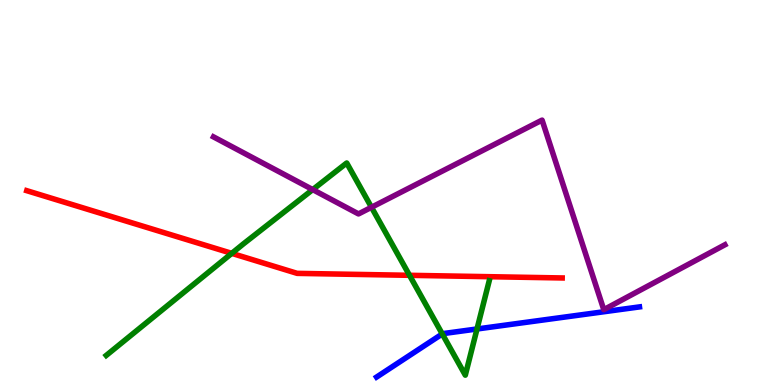[{'lines': ['blue', 'red'], 'intersections': []}, {'lines': ['green', 'red'], 'intersections': [{'x': 2.99, 'y': 3.42}, {'x': 5.28, 'y': 2.85}]}, {'lines': ['purple', 'red'], 'intersections': []}, {'lines': ['blue', 'green'], 'intersections': [{'x': 5.71, 'y': 1.33}, {'x': 6.16, 'y': 1.45}]}, {'lines': ['blue', 'purple'], 'intersections': []}, {'lines': ['green', 'purple'], 'intersections': [{'x': 4.04, 'y': 5.08}, {'x': 4.79, 'y': 4.62}]}]